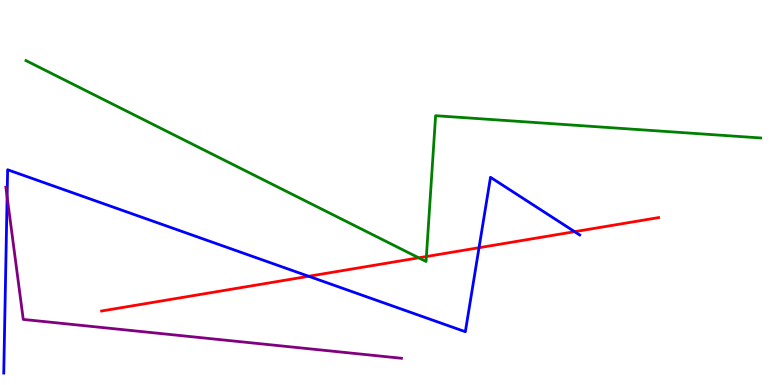[{'lines': ['blue', 'red'], 'intersections': [{'x': 3.98, 'y': 2.82}, {'x': 6.18, 'y': 3.57}, {'x': 7.41, 'y': 3.98}]}, {'lines': ['green', 'red'], 'intersections': [{'x': 5.4, 'y': 3.3}, {'x': 5.5, 'y': 3.34}]}, {'lines': ['purple', 'red'], 'intersections': []}, {'lines': ['blue', 'green'], 'intersections': []}, {'lines': ['blue', 'purple'], 'intersections': [{'x': 0.0918, 'y': 4.89}]}, {'lines': ['green', 'purple'], 'intersections': []}]